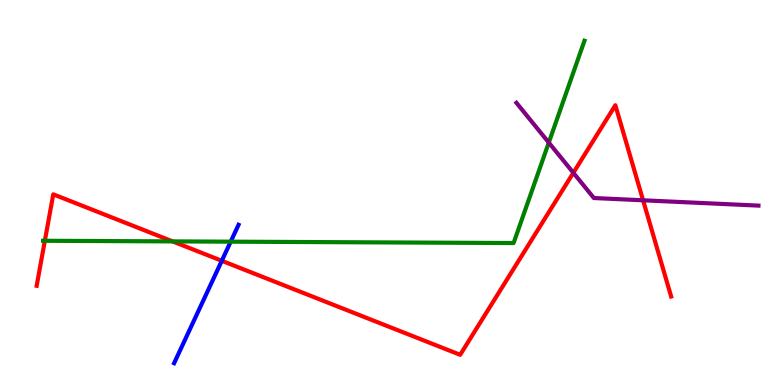[{'lines': ['blue', 'red'], 'intersections': [{'x': 2.86, 'y': 3.23}]}, {'lines': ['green', 'red'], 'intersections': [{'x': 0.579, 'y': 3.75}, {'x': 2.23, 'y': 3.73}]}, {'lines': ['purple', 'red'], 'intersections': [{'x': 7.4, 'y': 5.51}, {'x': 8.3, 'y': 4.8}]}, {'lines': ['blue', 'green'], 'intersections': [{'x': 2.98, 'y': 3.72}]}, {'lines': ['blue', 'purple'], 'intersections': []}, {'lines': ['green', 'purple'], 'intersections': [{'x': 7.08, 'y': 6.3}]}]